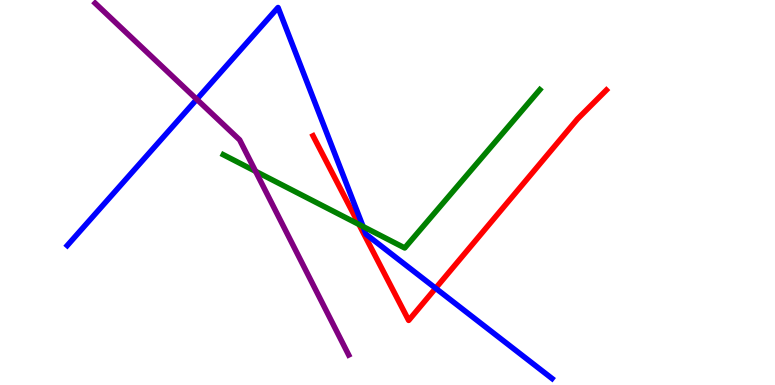[{'lines': ['blue', 'red'], 'intersections': [{'x': 5.62, 'y': 2.51}]}, {'lines': ['green', 'red'], 'intersections': [{'x': 4.63, 'y': 4.17}]}, {'lines': ['purple', 'red'], 'intersections': []}, {'lines': ['blue', 'green'], 'intersections': [{'x': 4.68, 'y': 4.12}]}, {'lines': ['blue', 'purple'], 'intersections': [{'x': 2.54, 'y': 7.42}]}, {'lines': ['green', 'purple'], 'intersections': [{'x': 3.3, 'y': 5.55}]}]